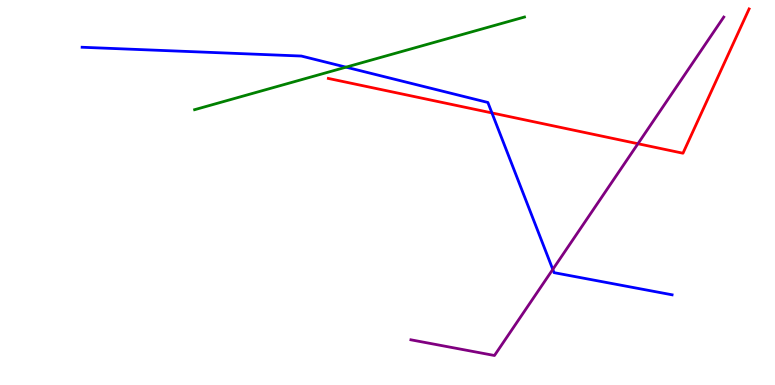[{'lines': ['blue', 'red'], 'intersections': [{'x': 6.35, 'y': 7.07}]}, {'lines': ['green', 'red'], 'intersections': []}, {'lines': ['purple', 'red'], 'intersections': [{'x': 8.23, 'y': 6.27}]}, {'lines': ['blue', 'green'], 'intersections': [{'x': 4.46, 'y': 8.26}]}, {'lines': ['blue', 'purple'], 'intersections': [{'x': 7.13, 'y': 3.0}]}, {'lines': ['green', 'purple'], 'intersections': []}]